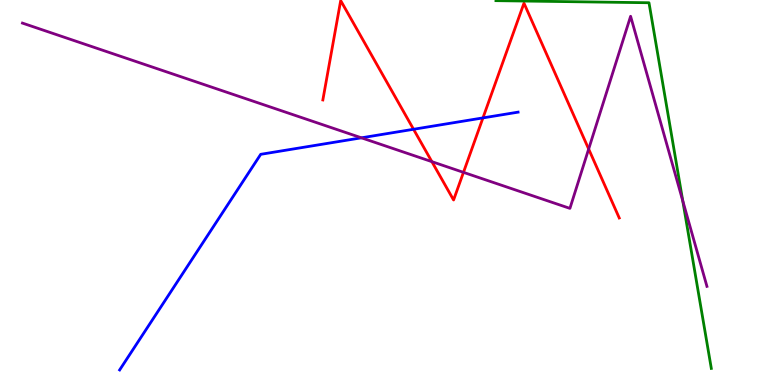[{'lines': ['blue', 'red'], 'intersections': [{'x': 5.34, 'y': 6.64}, {'x': 6.23, 'y': 6.94}]}, {'lines': ['green', 'red'], 'intersections': []}, {'lines': ['purple', 'red'], 'intersections': [{'x': 5.57, 'y': 5.8}, {'x': 5.98, 'y': 5.52}, {'x': 7.6, 'y': 6.13}]}, {'lines': ['blue', 'green'], 'intersections': []}, {'lines': ['blue', 'purple'], 'intersections': [{'x': 4.66, 'y': 6.42}]}, {'lines': ['green', 'purple'], 'intersections': [{'x': 8.81, 'y': 4.79}]}]